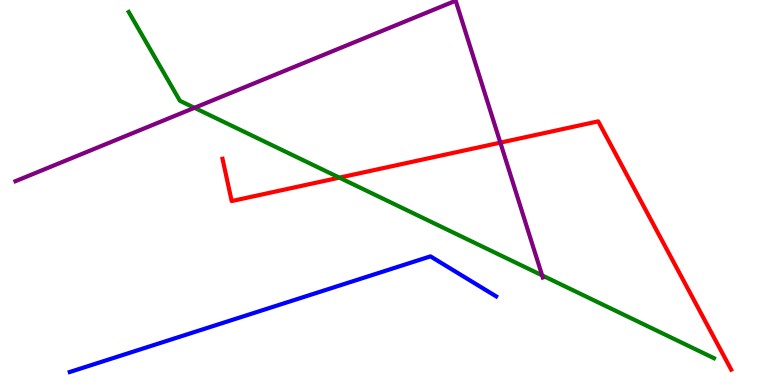[{'lines': ['blue', 'red'], 'intersections': []}, {'lines': ['green', 'red'], 'intersections': [{'x': 4.38, 'y': 5.39}]}, {'lines': ['purple', 'red'], 'intersections': [{'x': 6.46, 'y': 6.3}]}, {'lines': ['blue', 'green'], 'intersections': []}, {'lines': ['blue', 'purple'], 'intersections': []}, {'lines': ['green', 'purple'], 'intersections': [{'x': 2.51, 'y': 7.2}, {'x': 6.99, 'y': 2.85}]}]